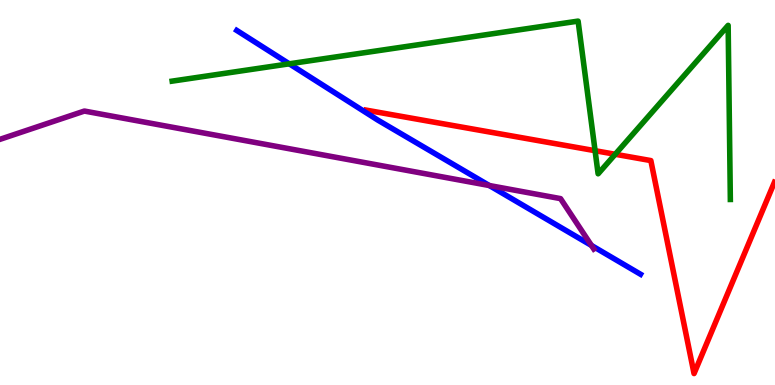[{'lines': ['blue', 'red'], 'intersections': []}, {'lines': ['green', 'red'], 'intersections': [{'x': 7.68, 'y': 6.09}, {'x': 7.94, 'y': 5.99}]}, {'lines': ['purple', 'red'], 'intersections': []}, {'lines': ['blue', 'green'], 'intersections': [{'x': 3.73, 'y': 8.34}]}, {'lines': ['blue', 'purple'], 'intersections': [{'x': 6.31, 'y': 5.18}, {'x': 7.63, 'y': 3.62}]}, {'lines': ['green', 'purple'], 'intersections': []}]